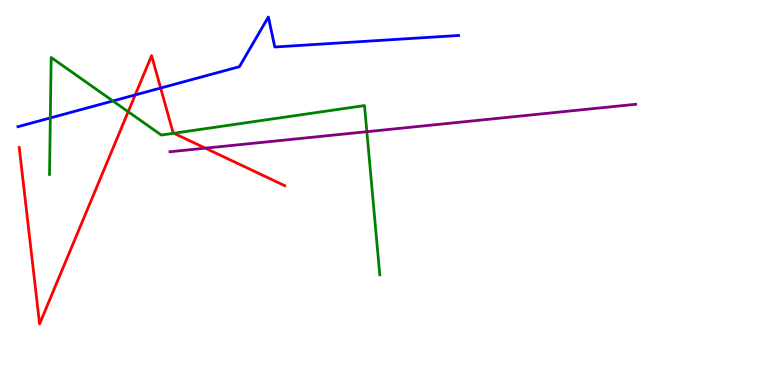[{'lines': ['blue', 'red'], 'intersections': [{'x': 1.74, 'y': 7.53}, {'x': 2.07, 'y': 7.71}]}, {'lines': ['green', 'red'], 'intersections': [{'x': 1.65, 'y': 7.1}, {'x': 2.24, 'y': 6.54}]}, {'lines': ['purple', 'red'], 'intersections': [{'x': 2.65, 'y': 6.15}]}, {'lines': ['blue', 'green'], 'intersections': [{'x': 0.649, 'y': 6.94}, {'x': 1.46, 'y': 7.38}]}, {'lines': ['blue', 'purple'], 'intersections': []}, {'lines': ['green', 'purple'], 'intersections': [{'x': 4.73, 'y': 6.58}]}]